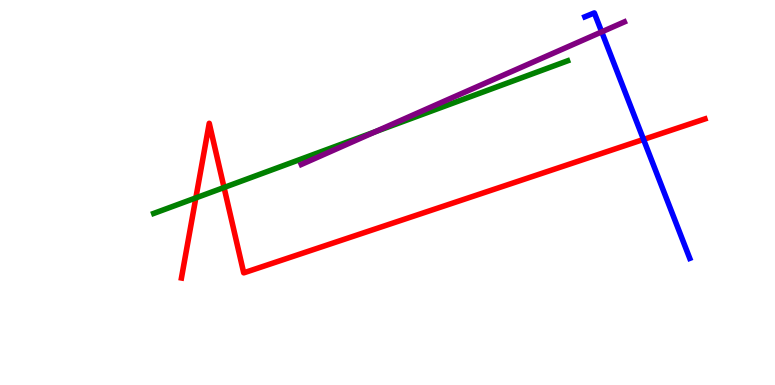[{'lines': ['blue', 'red'], 'intersections': [{'x': 8.3, 'y': 6.38}]}, {'lines': ['green', 'red'], 'intersections': [{'x': 2.53, 'y': 4.86}, {'x': 2.89, 'y': 5.13}]}, {'lines': ['purple', 'red'], 'intersections': []}, {'lines': ['blue', 'green'], 'intersections': []}, {'lines': ['blue', 'purple'], 'intersections': [{'x': 7.76, 'y': 9.17}]}, {'lines': ['green', 'purple'], 'intersections': [{'x': 4.84, 'y': 6.58}]}]